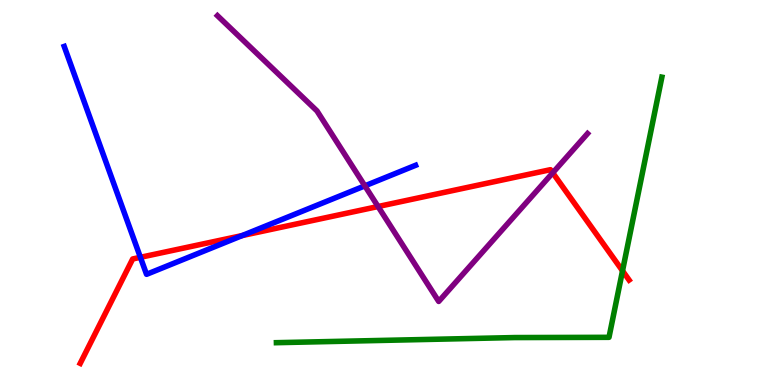[{'lines': ['blue', 'red'], 'intersections': [{'x': 1.81, 'y': 3.32}, {'x': 3.13, 'y': 3.88}]}, {'lines': ['green', 'red'], 'intersections': [{'x': 8.03, 'y': 2.97}]}, {'lines': ['purple', 'red'], 'intersections': [{'x': 4.88, 'y': 4.64}, {'x': 7.13, 'y': 5.51}]}, {'lines': ['blue', 'green'], 'intersections': []}, {'lines': ['blue', 'purple'], 'intersections': [{'x': 4.71, 'y': 5.17}]}, {'lines': ['green', 'purple'], 'intersections': []}]